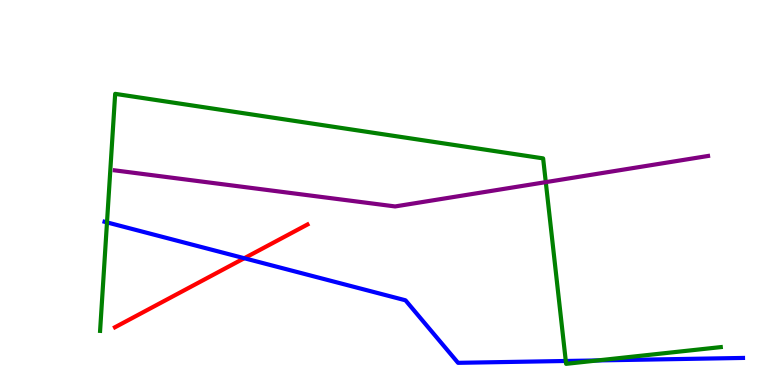[{'lines': ['blue', 'red'], 'intersections': [{'x': 3.15, 'y': 3.29}]}, {'lines': ['green', 'red'], 'intersections': []}, {'lines': ['purple', 'red'], 'intersections': []}, {'lines': ['blue', 'green'], 'intersections': [{'x': 1.38, 'y': 4.22}, {'x': 7.3, 'y': 0.624}, {'x': 7.71, 'y': 0.638}]}, {'lines': ['blue', 'purple'], 'intersections': []}, {'lines': ['green', 'purple'], 'intersections': [{'x': 7.04, 'y': 5.27}]}]